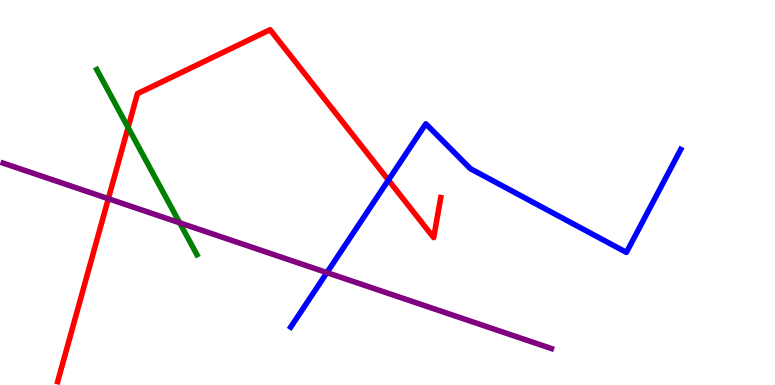[{'lines': ['blue', 'red'], 'intersections': [{'x': 5.01, 'y': 5.32}]}, {'lines': ['green', 'red'], 'intersections': [{'x': 1.65, 'y': 6.69}]}, {'lines': ['purple', 'red'], 'intersections': [{'x': 1.4, 'y': 4.84}]}, {'lines': ['blue', 'green'], 'intersections': []}, {'lines': ['blue', 'purple'], 'intersections': [{'x': 4.22, 'y': 2.92}]}, {'lines': ['green', 'purple'], 'intersections': [{'x': 2.32, 'y': 4.21}]}]